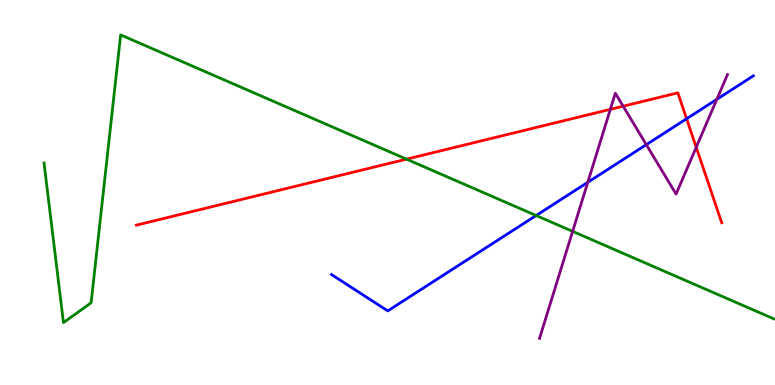[{'lines': ['blue', 'red'], 'intersections': [{'x': 8.86, 'y': 6.92}]}, {'lines': ['green', 'red'], 'intersections': [{'x': 5.25, 'y': 5.87}]}, {'lines': ['purple', 'red'], 'intersections': [{'x': 7.88, 'y': 7.16}, {'x': 8.04, 'y': 7.24}, {'x': 8.98, 'y': 6.18}]}, {'lines': ['blue', 'green'], 'intersections': [{'x': 6.92, 'y': 4.4}]}, {'lines': ['blue', 'purple'], 'intersections': [{'x': 7.58, 'y': 5.27}, {'x': 8.34, 'y': 6.24}, {'x': 9.25, 'y': 7.42}]}, {'lines': ['green', 'purple'], 'intersections': [{'x': 7.39, 'y': 3.99}]}]